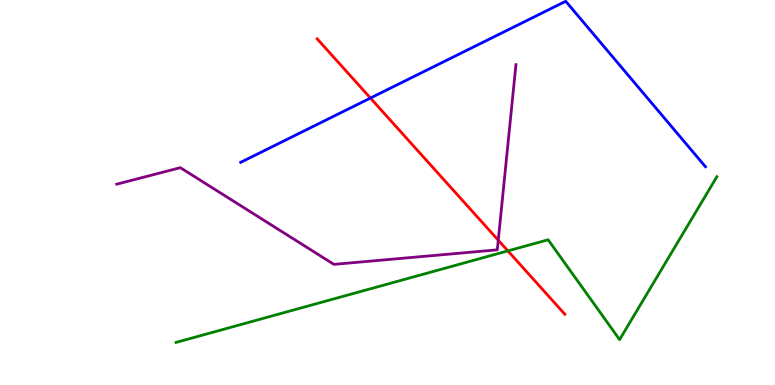[{'lines': ['blue', 'red'], 'intersections': [{'x': 4.78, 'y': 7.45}]}, {'lines': ['green', 'red'], 'intersections': [{'x': 6.55, 'y': 3.48}]}, {'lines': ['purple', 'red'], 'intersections': [{'x': 6.43, 'y': 3.76}]}, {'lines': ['blue', 'green'], 'intersections': []}, {'lines': ['blue', 'purple'], 'intersections': []}, {'lines': ['green', 'purple'], 'intersections': []}]